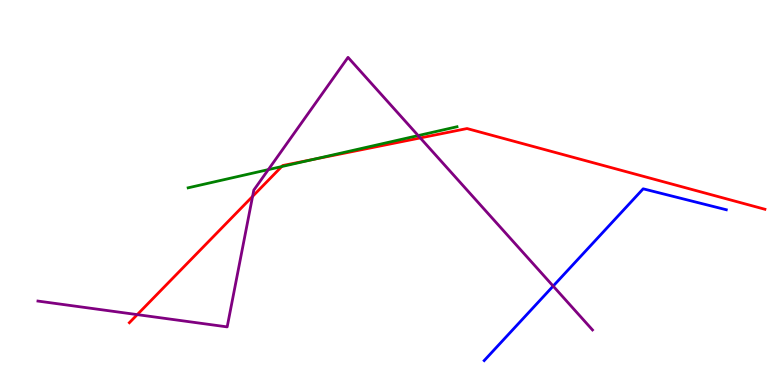[{'lines': ['blue', 'red'], 'intersections': []}, {'lines': ['green', 'red'], 'intersections': [{'x': 3.63, 'y': 5.67}, {'x': 4.04, 'y': 5.86}]}, {'lines': ['purple', 'red'], 'intersections': [{'x': 1.77, 'y': 1.83}, {'x': 3.26, 'y': 4.9}, {'x': 5.42, 'y': 6.42}]}, {'lines': ['blue', 'green'], 'intersections': []}, {'lines': ['blue', 'purple'], 'intersections': [{'x': 7.14, 'y': 2.57}]}, {'lines': ['green', 'purple'], 'intersections': [{'x': 3.46, 'y': 5.59}, {'x': 5.4, 'y': 6.48}]}]